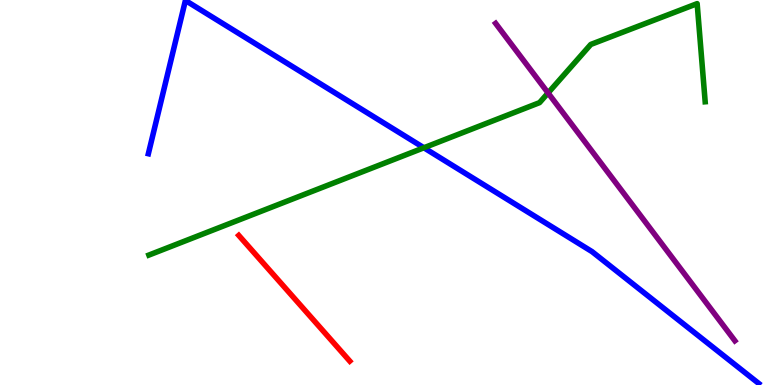[{'lines': ['blue', 'red'], 'intersections': []}, {'lines': ['green', 'red'], 'intersections': []}, {'lines': ['purple', 'red'], 'intersections': []}, {'lines': ['blue', 'green'], 'intersections': [{'x': 5.47, 'y': 6.16}]}, {'lines': ['blue', 'purple'], 'intersections': []}, {'lines': ['green', 'purple'], 'intersections': [{'x': 7.07, 'y': 7.59}]}]